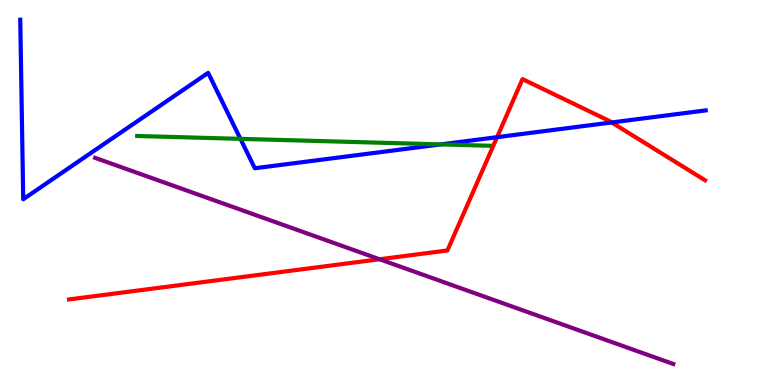[{'lines': ['blue', 'red'], 'intersections': [{'x': 6.41, 'y': 6.44}, {'x': 7.89, 'y': 6.82}]}, {'lines': ['green', 'red'], 'intersections': []}, {'lines': ['purple', 'red'], 'intersections': [{'x': 4.9, 'y': 3.27}]}, {'lines': ['blue', 'green'], 'intersections': [{'x': 3.1, 'y': 6.39}, {'x': 5.69, 'y': 6.25}]}, {'lines': ['blue', 'purple'], 'intersections': []}, {'lines': ['green', 'purple'], 'intersections': []}]